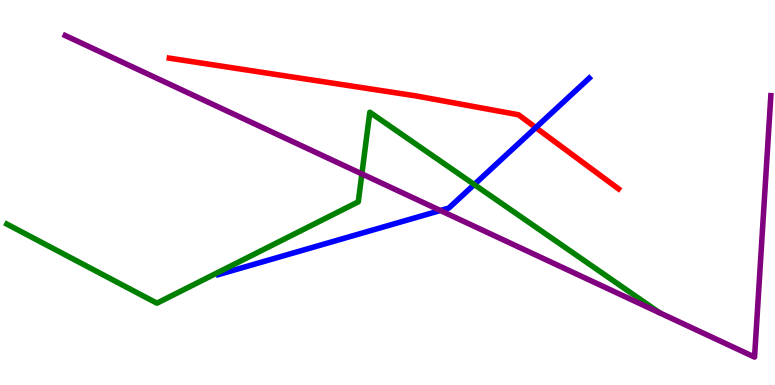[{'lines': ['blue', 'red'], 'intersections': [{'x': 6.91, 'y': 6.69}]}, {'lines': ['green', 'red'], 'intersections': []}, {'lines': ['purple', 'red'], 'intersections': []}, {'lines': ['blue', 'green'], 'intersections': [{'x': 6.12, 'y': 5.21}]}, {'lines': ['blue', 'purple'], 'intersections': [{'x': 5.68, 'y': 4.53}]}, {'lines': ['green', 'purple'], 'intersections': [{'x': 4.67, 'y': 5.48}]}]